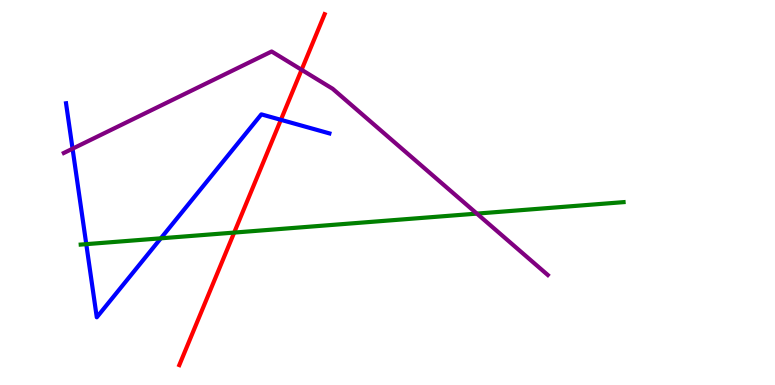[{'lines': ['blue', 'red'], 'intersections': [{'x': 3.62, 'y': 6.89}]}, {'lines': ['green', 'red'], 'intersections': [{'x': 3.02, 'y': 3.96}]}, {'lines': ['purple', 'red'], 'intersections': [{'x': 3.89, 'y': 8.19}]}, {'lines': ['blue', 'green'], 'intersections': [{'x': 1.11, 'y': 3.66}, {'x': 2.08, 'y': 3.81}]}, {'lines': ['blue', 'purple'], 'intersections': [{'x': 0.936, 'y': 6.14}]}, {'lines': ['green', 'purple'], 'intersections': [{'x': 6.15, 'y': 4.45}]}]